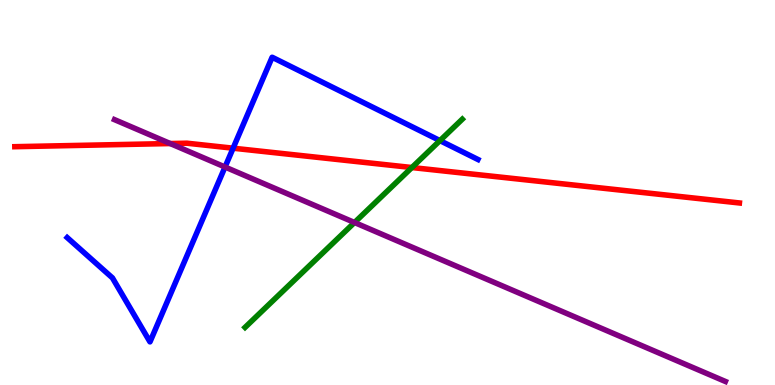[{'lines': ['blue', 'red'], 'intersections': [{'x': 3.01, 'y': 6.15}]}, {'lines': ['green', 'red'], 'intersections': [{'x': 5.31, 'y': 5.65}]}, {'lines': ['purple', 'red'], 'intersections': [{'x': 2.2, 'y': 6.27}]}, {'lines': ['blue', 'green'], 'intersections': [{'x': 5.68, 'y': 6.35}]}, {'lines': ['blue', 'purple'], 'intersections': [{'x': 2.9, 'y': 5.66}]}, {'lines': ['green', 'purple'], 'intersections': [{'x': 4.57, 'y': 4.22}]}]